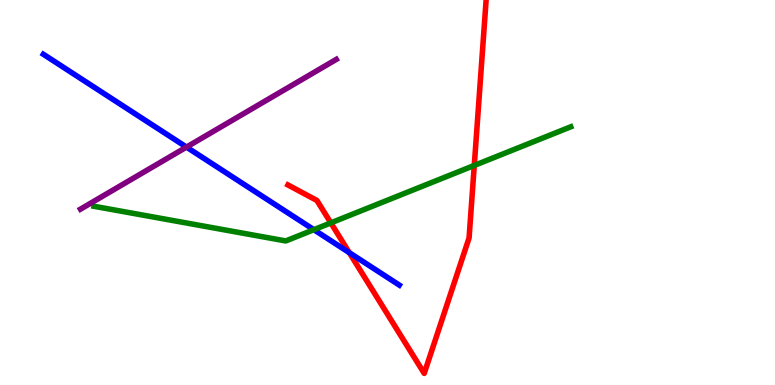[{'lines': ['blue', 'red'], 'intersections': [{'x': 4.51, 'y': 3.44}]}, {'lines': ['green', 'red'], 'intersections': [{'x': 4.27, 'y': 4.21}, {'x': 6.12, 'y': 5.7}]}, {'lines': ['purple', 'red'], 'intersections': []}, {'lines': ['blue', 'green'], 'intersections': [{'x': 4.05, 'y': 4.03}]}, {'lines': ['blue', 'purple'], 'intersections': [{'x': 2.41, 'y': 6.18}]}, {'lines': ['green', 'purple'], 'intersections': []}]